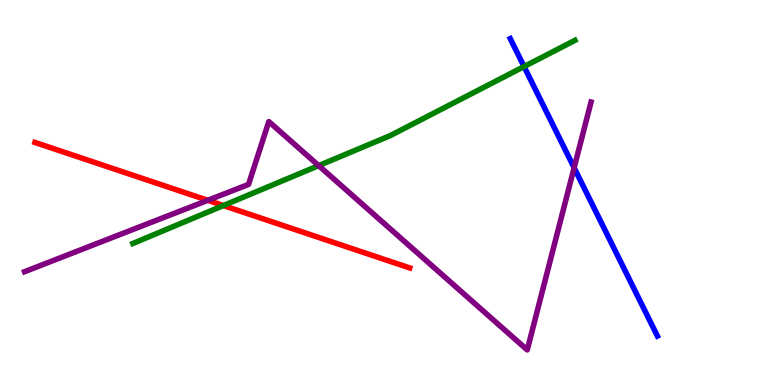[{'lines': ['blue', 'red'], 'intersections': []}, {'lines': ['green', 'red'], 'intersections': [{'x': 2.88, 'y': 4.66}]}, {'lines': ['purple', 'red'], 'intersections': [{'x': 2.68, 'y': 4.8}]}, {'lines': ['blue', 'green'], 'intersections': [{'x': 6.76, 'y': 8.27}]}, {'lines': ['blue', 'purple'], 'intersections': [{'x': 7.41, 'y': 5.64}]}, {'lines': ['green', 'purple'], 'intersections': [{'x': 4.11, 'y': 5.7}]}]